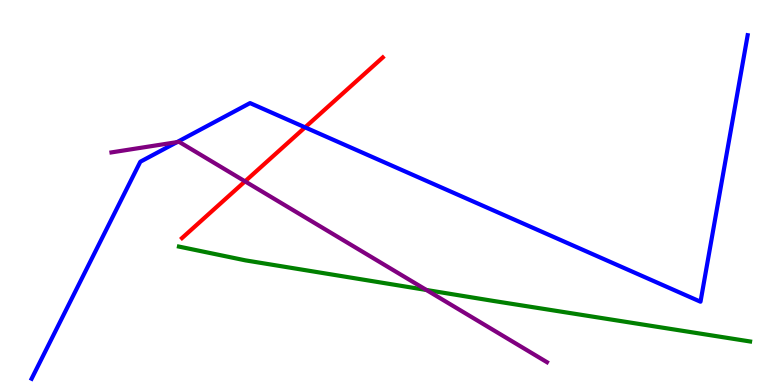[{'lines': ['blue', 'red'], 'intersections': [{'x': 3.94, 'y': 6.69}]}, {'lines': ['green', 'red'], 'intersections': []}, {'lines': ['purple', 'red'], 'intersections': [{'x': 3.16, 'y': 5.29}]}, {'lines': ['blue', 'green'], 'intersections': []}, {'lines': ['blue', 'purple'], 'intersections': [{'x': 2.28, 'y': 6.31}]}, {'lines': ['green', 'purple'], 'intersections': [{'x': 5.5, 'y': 2.47}]}]